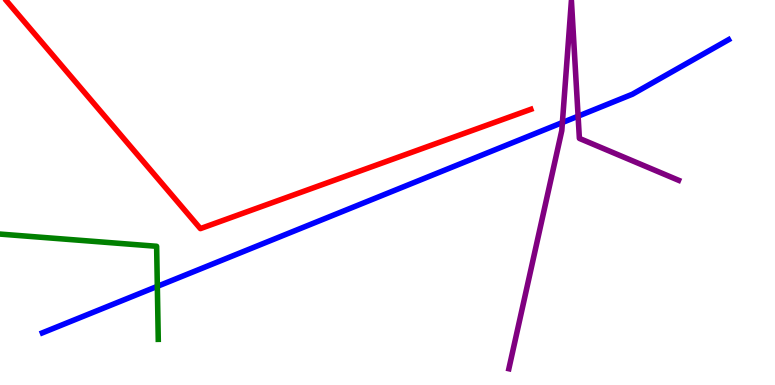[{'lines': ['blue', 'red'], 'intersections': []}, {'lines': ['green', 'red'], 'intersections': []}, {'lines': ['purple', 'red'], 'intersections': []}, {'lines': ['blue', 'green'], 'intersections': [{'x': 2.03, 'y': 2.56}]}, {'lines': ['blue', 'purple'], 'intersections': [{'x': 7.26, 'y': 6.82}, {'x': 7.46, 'y': 6.98}]}, {'lines': ['green', 'purple'], 'intersections': []}]